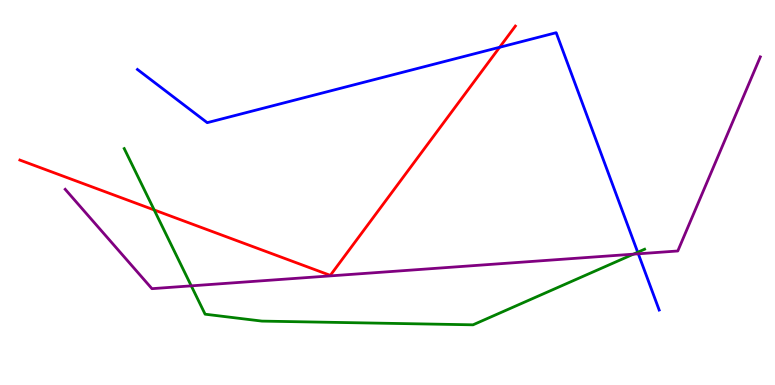[{'lines': ['blue', 'red'], 'intersections': [{'x': 6.45, 'y': 8.77}]}, {'lines': ['green', 'red'], 'intersections': [{'x': 1.99, 'y': 4.55}]}, {'lines': ['purple', 'red'], 'intersections': []}, {'lines': ['blue', 'green'], 'intersections': [{'x': 8.23, 'y': 3.45}]}, {'lines': ['blue', 'purple'], 'intersections': [{'x': 8.24, 'y': 3.41}]}, {'lines': ['green', 'purple'], 'intersections': [{'x': 2.47, 'y': 2.58}, {'x': 8.17, 'y': 3.4}]}]